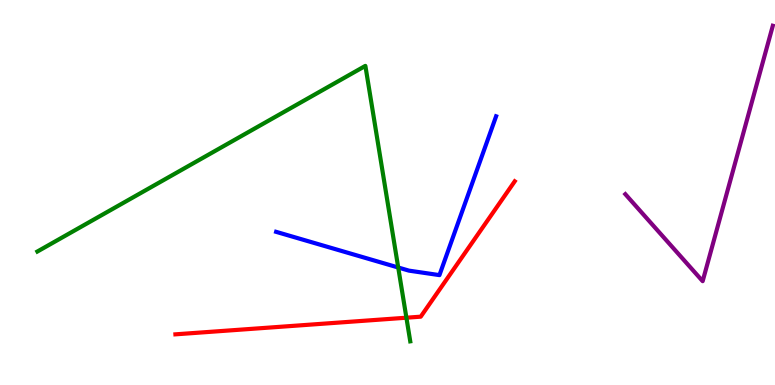[{'lines': ['blue', 'red'], 'intersections': []}, {'lines': ['green', 'red'], 'intersections': [{'x': 5.24, 'y': 1.75}]}, {'lines': ['purple', 'red'], 'intersections': []}, {'lines': ['blue', 'green'], 'intersections': [{'x': 5.14, 'y': 3.05}]}, {'lines': ['blue', 'purple'], 'intersections': []}, {'lines': ['green', 'purple'], 'intersections': []}]